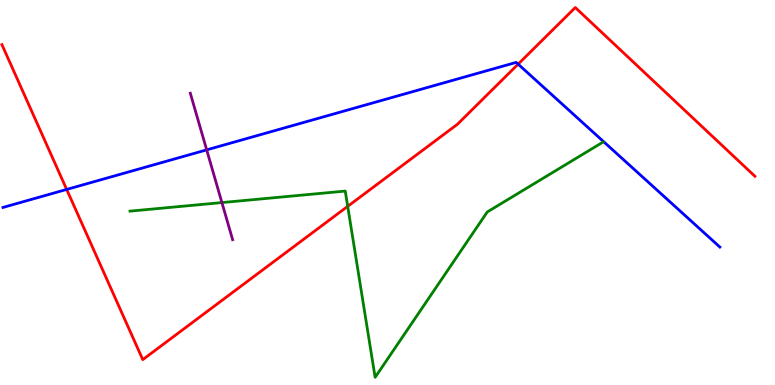[{'lines': ['blue', 'red'], 'intersections': [{'x': 0.86, 'y': 5.08}, {'x': 6.69, 'y': 8.33}]}, {'lines': ['green', 'red'], 'intersections': [{'x': 4.49, 'y': 4.64}]}, {'lines': ['purple', 'red'], 'intersections': []}, {'lines': ['blue', 'green'], 'intersections': []}, {'lines': ['blue', 'purple'], 'intersections': [{'x': 2.67, 'y': 6.11}]}, {'lines': ['green', 'purple'], 'intersections': [{'x': 2.86, 'y': 4.74}]}]